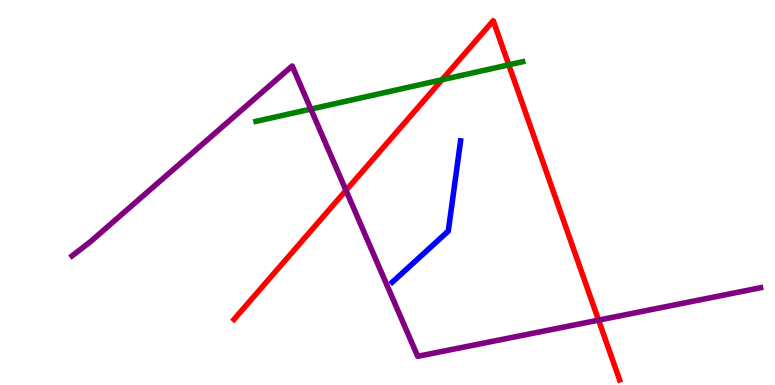[{'lines': ['blue', 'red'], 'intersections': []}, {'lines': ['green', 'red'], 'intersections': [{'x': 5.7, 'y': 7.93}, {'x': 6.56, 'y': 8.32}]}, {'lines': ['purple', 'red'], 'intersections': [{'x': 4.46, 'y': 5.05}, {'x': 7.72, 'y': 1.68}]}, {'lines': ['blue', 'green'], 'intersections': []}, {'lines': ['blue', 'purple'], 'intersections': []}, {'lines': ['green', 'purple'], 'intersections': [{'x': 4.01, 'y': 7.17}]}]